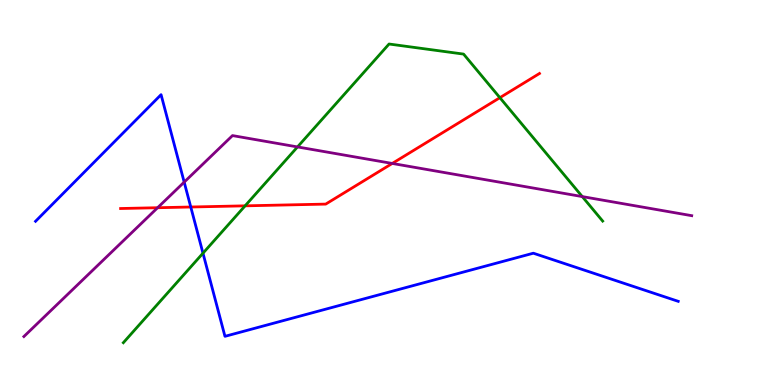[{'lines': ['blue', 'red'], 'intersections': [{'x': 2.46, 'y': 4.62}]}, {'lines': ['green', 'red'], 'intersections': [{'x': 3.16, 'y': 4.65}, {'x': 6.45, 'y': 7.46}]}, {'lines': ['purple', 'red'], 'intersections': [{'x': 2.03, 'y': 4.6}, {'x': 5.06, 'y': 5.75}]}, {'lines': ['blue', 'green'], 'intersections': [{'x': 2.62, 'y': 3.42}]}, {'lines': ['blue', 'purple'], 'intersections': [{'x': 2.38, 'y': 5.27}]}, {'lines': ['green', 'purple'], 'intersections': [{'x': 3.84, 'y': 6.18}, {'x': 7.51, 'y': 4.89}]}]